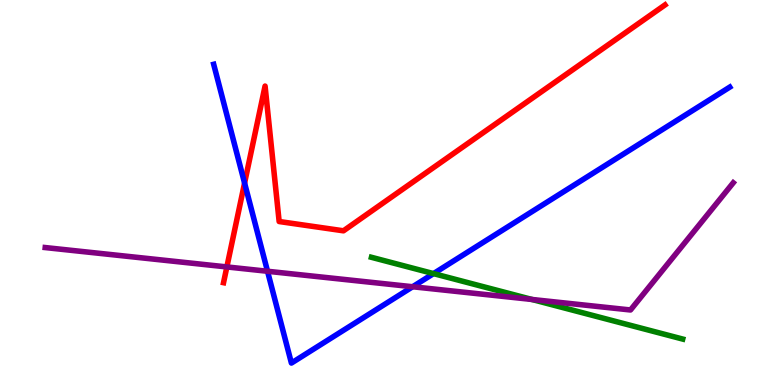[{'lines': ['blue', 'red'], 'intersections': [{'x': 3.16, 'y': 5.25}]}, {'lines': ['green', 'red'], 'intersections': []}, {'lines': ['purple', 'red'], 'intersections': [{'x': 2.93, 'y': 3.07}]}, {'lines': ['blue', 'green'], 'intersections': [{'x': 5.59, 'y': 2.89}]}, {'lines': ['blue', 'purple'], 'intersections': [{'x': 3.45, 'y': 2.95}, {'x': 5.32, 'y': 2.55}]}, {'lines': ['green', 'purple'], 'intersections': [{'x': 6.86, 'y': 2.22}]}]